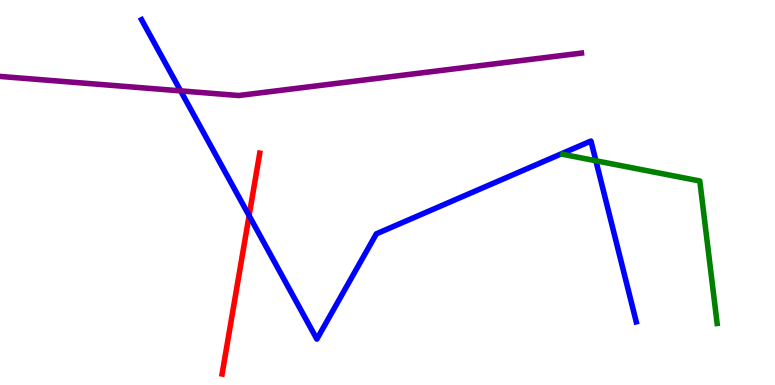[{'lines': ['blue', 'red'], 'intersections': [{'x': 3.21, 'y': 4.4}]}, {'lines': ['green', 'red'], 'intersections': []}, {'lines': ['purple', 'red'], 'intersections': []}, {'lines': ['blue', 'green'], 'intersections': [{'x': 7.69, 'y': 5.82}]}, {'lines': ['blue', 'purple'], 'intersections': [{'x': 2.33, 'y': 7.64}]}, {'lines': ['green', 'purple'], 'intersections': []}]